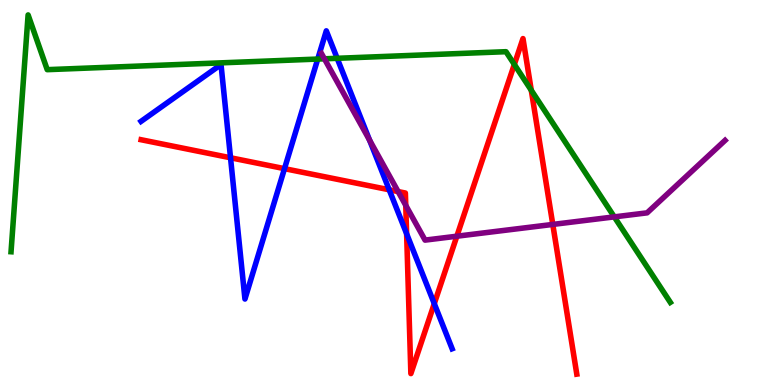[{'lines': ['blue', 'red'], 'intersections': [{'x': 2.97, 'y': 5.9}, {'x': 3.67, 'y': 5.62}, {'x': 5.02, 'y': 5.07}, {'x': 5.25, 'y': 3.93}, {'x': 5.6, 'y': 2.11}]}, {'lines': ['green', 'red'], 'intersections': [{'x': 6.64, 'y': 8.33}, {'x': 6.86, 'y': 7.66}]}, {'lines': ['purple', 'red'], 'intersections': [{'x': 5.14, 'y': 5.02}, {'x': 5.24, 'y': 4.67}, {'x': 5.89, 'y': 3.86}, {'x': 7.13, 'y': 4.17}]}, {'lines': ['blue', 'green'], 'intersections': [{'x': 4.1, 'y': 8.47}, {'x': 4.35, 'y': 8.49}]}, {'lines': ['blue', 'purple'], 'intersections': [{'x': 4.77, 'y': 6.36}]}, {'lines': ['green', 'purple'], 'intersections': [{'x': 4.19, 'y': 8.47}, {'x': 7.93, 'y': 4.37}]}]